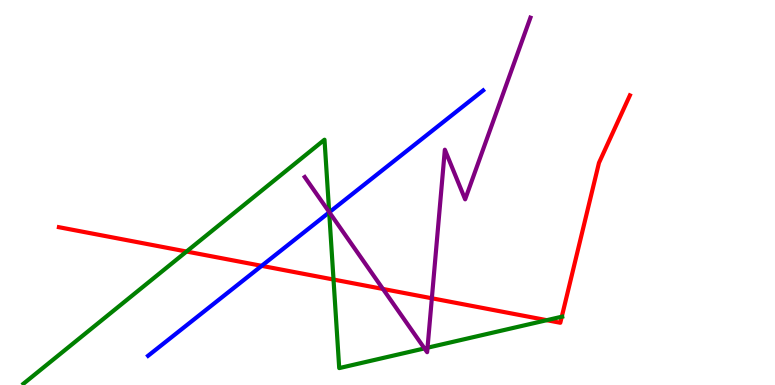[{'lines': ['blue', 'red'], 'intersections': [{'x': 3.38, 'y': 3.1}]}, {'lines': ['green', 'red'], 'intersections': [{'x': 2.41, 'y': 3.47}, {'x': 4.3, 'y': 2.74}, {'x': 7.06, 'y': 1.68}, {'x': 7.25, 'y': 1.77}]}, {'lines': ['purple', 'red'], 'intersections': [{'x': 4.94, 'y': 2.49}, {'x': 5.57, 'y': 2.25}]}, {'lines': ['blue', 'green'], 'intersections': [{'x': 4.25, 'y': 4.48}]}, {'lines': ['blue', 'purple'], 'intersections': [{'x': 4.25, 'y': 4.49}]}, {'lines': ['green', 'purple'], 'intersections': [{'x': 4.25, 'y': 4.49}, {'x': 5.48, 'y': 0.95}, {'x': 5.52, 'y': 0.969}]}]